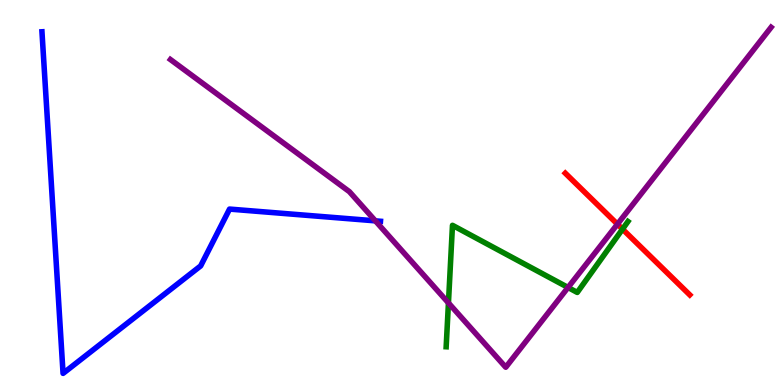[{'lines': ['blue', 'red'], 'intersections': []}, {'lines': ['green', 'red'], 'intersections': [{'x': 8.03, 'y': 4.05}]}, {'lines': ['purple', 'red'], 'intersections': [{'x': 7.97, 'y': 4.18}]}, {'lines': ['blue', 'green'], 'intersections': []}, {'lines': ['blue', 'purple'], 'intersections': [{'x': 4.84, 'y': 4.26}]}, {'lines': ['green', 'purple'], 'intersections': [{'x': 5.79, 'y': 2.13}, {'x': 7.33, 'y': 2.53}]}]